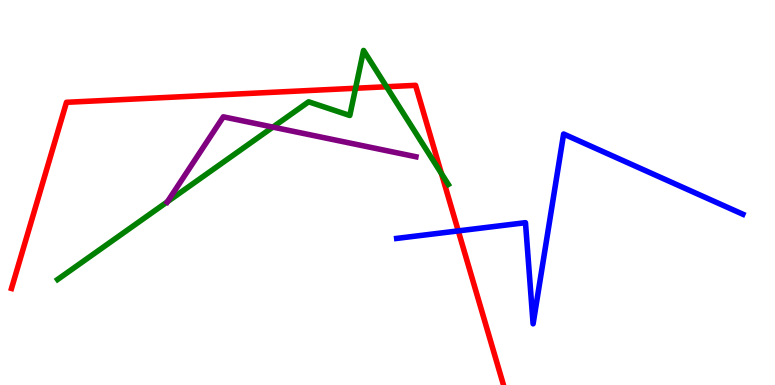[{'lines': ['blue', 'red'], 'intersections': [{'x': 5.91, 'y': 4.0}]}, {'lines': ['green', 'red'], 'intersections': [{'x': 4.59, 'y': 7.71}, {'x': 4.99, 'y': 7.75}, {'x': 5.7, 'y': 5.49}]}, {'lines': ['purple', 'red'], 'intersections': []}, {'lines': ['blue', 'green'], 'intersections': []}, {'lines': ['blue', 'purple'], 'intersections': []}, {'lines': ['green', 'purple'], 'intersections': [{'x': 2.16, 'y': 4.76}, {'x': 3.52, 'y': 6.7}]}]